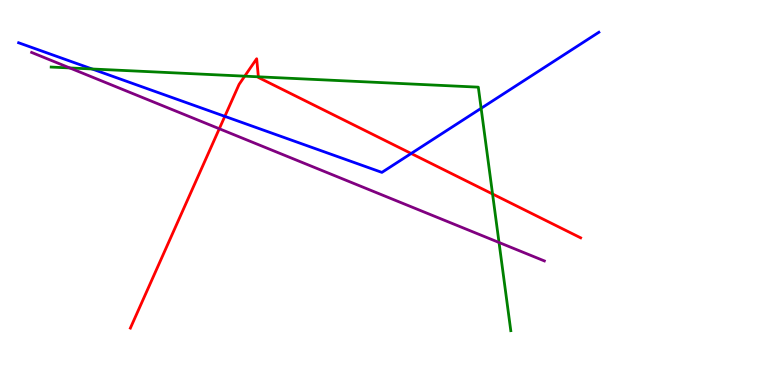[{'lines': ['blue', 'red'], 'intersections': [{'x': 2.9, 'y': 6.98}, {'x': 5.31, 'y': 6.01}]}, {'lines': ['green', 'red'], 'intersections': [{'x': 3.16, 'y': 8.02}, {'x': 3.33, 'y': 8.0}, {'x': 6.36, 'y': 4.96}]}, {'lines': ['purple', 'red'], 'intersections': [{'x': 2.83, 'y': 6.66}]}, {'lines': ['blue', 'green'], 'intersections': [{'x': 1.19, 'y': 8.21}, {'x': 6.21, 'y': 7.19}]}, {'lines': ['blue', 'purple'], 'intersections': []}, {'lines': ['green', 'purple'], 'intersections': [{'x': 0.9, 'y': 8.24}, {'x': 6.44, 'y': 3.7}]}]